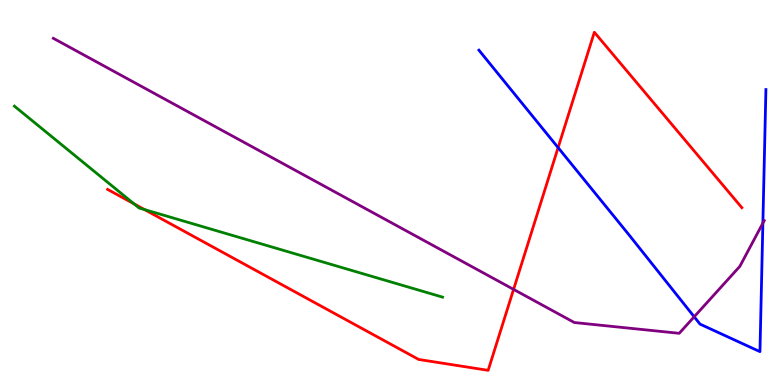[{'lines': ['blue', 'red'], 'intersections': [{'x': 7.2, 'y': 6.17}]}, {'lines': ['green', 'red'], 'intersections': [{'x': 1.73, 'y': 4.71}, {'x': 1.86, 'y': 4.56}]}, {'lines': ['purple', 'red'], 'intersections': [{'x': 6.63, 'y': 2.48}]}, {'lines': ['blue', 'green'], 'intersections': []}, {'lines': ['blue', 'purple'], 'intersections': [{'x': 8.96, 'y': 1.77}, {'x': 9.84, 'y': 4.2}]}, {'lines': ['green', 'purple'], 'intersections': []}]